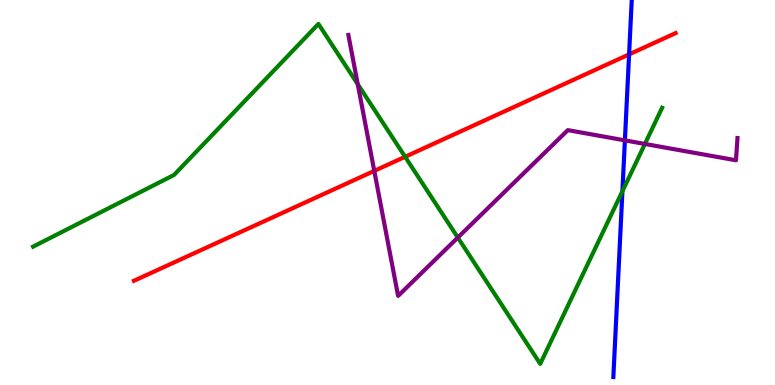[{'lines': ['blue', 'red'], 'intersections': [{'x': 8.12, 'y': 8.59}]}, {'lines': ['green', 'red'], 'intersections': [{'x': 5.23, 'y': 5.93}]}, {'lines': ['purple', 'red'], 'intersections': [{'x': 4.83, 'y': 5.56}]}, {'lines': ['blue', 'green'], 'intersections': [{'x': 8.03, 'y': 5.03}]}, {'lines': ['blue', 'purple'], 'intersections': [{'x': 8.06, 'y': 6.35}]}, {'lines': ['green', 'purple'], 'intersections': [{'x': 4.62, 'y': 7.81}, {'x': 5.91, 'y': 3.83}, {'x': 8.32, 'y': 6.26}]}]